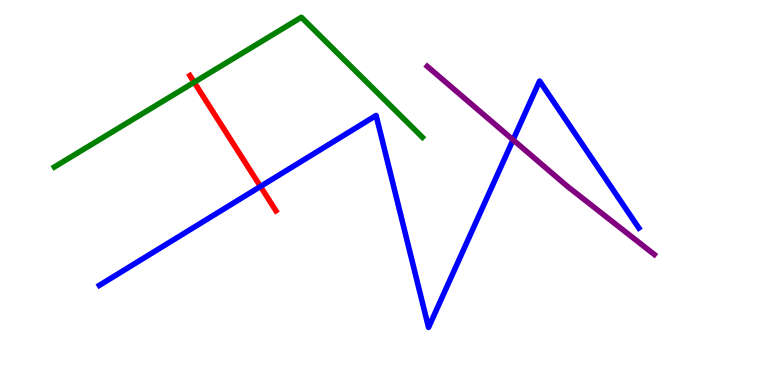[{'lines': ['blue', 'red'], 'intersections': [{'x': 3.36, 'y': 5.16}]}, {'lines': ['green', 'red'], 'intersections': [{'x': 2.51, 'y': 7.86}]}, {'lines': ['purple', 'red'], 'intersections': []}, {'lines': ['blue', 'green'], 'intersections': []}, {'lines': ['blue', 'purple'], 'intersections': [{'x': 6.62, 'y': 6.37}]}, {'lines': ['green', 'purple'], 'intersections': []}]